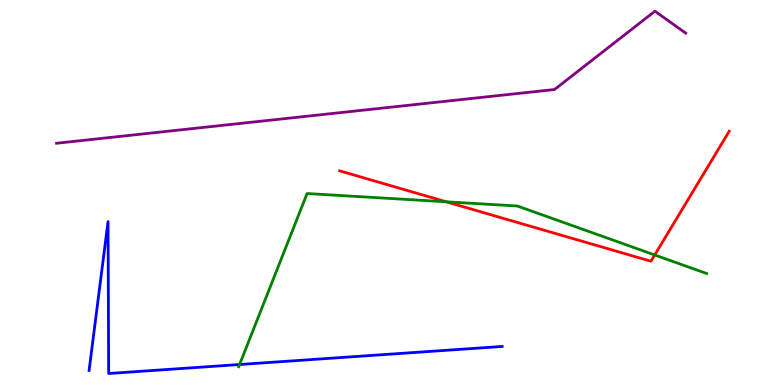[{'lines': ['blue', 'red'], 'intersections': []}, {'lines': ['green', 'red'], 'intersections': [{'x': 5.76, 'y': 4.76}, {'x': 8.45, 'y': 3.38}]}, {'lines': ['purple', 'red'], 'intersections': []}, {'lines': ['blue', 'green'], 'intersections': [{'x': 3.09, 'y': 0.532}]}, {'lines': ['blue', 'purple'], 'intersections': []}, {'lines': ['green', 'purple'], 'intersections': []}]